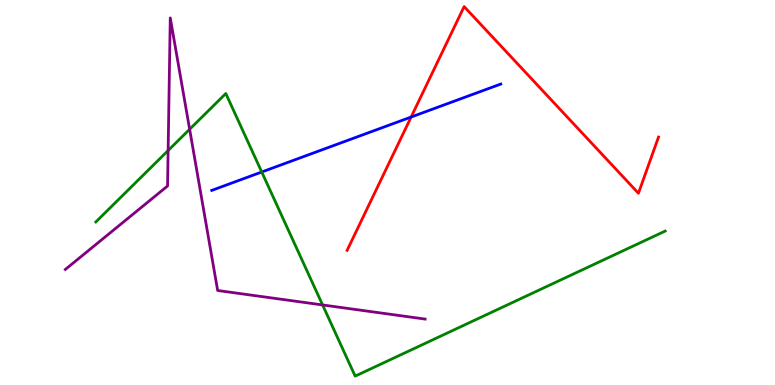[{'lines': ['blue', 'red'], 'intersections': [{'x': 5.3, 'y': 6.96}]}, {'lines': ['green', 'red'], 'intersections': []}, {'lines': ['purple', 'red'], 'intersections': []}, {'lines': ['blue', 'green'], 'intersections': [{'x': 3.38, 'y': 5.53}]}, {'lines': ['blue', 'purple'], 'intersections': []}, {'lines': ['green', 'purple'], 'intersections': [{'x': 2.17, 'y': 6.09}, {'x': 2.45, 'y': 6.64}, {'x': 4.16, 'y': 2.08}]}]